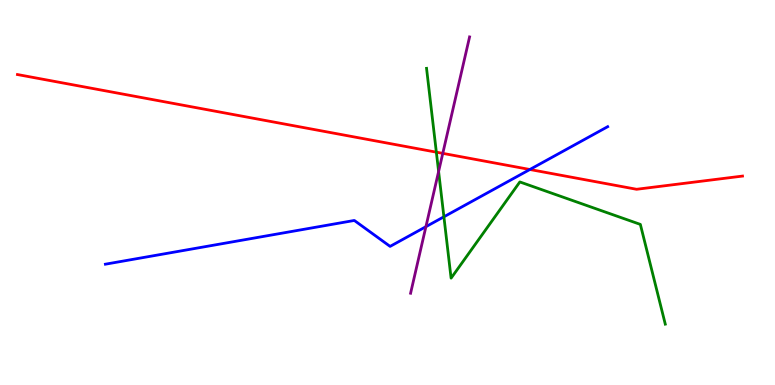[{'lines': ['blue', 'red'], 'intersections': [{'x': 6.84, 'y': 5.6}]}, {'lines': ['green', 'red'], 'intersections': [{'x': 5.63, 'y': 6.05}]}, {'lines': ['purple', 'red'], 'intersections': [{'x': 5.71, 'y': 6.02}]}, {'lines': ['blue', 'green'], 'intersections': [{'x': 5.73, 'y': 4.37}]}, {'lines': ['blue', 'purple'], 'intersections': [{'x': 5.5, 'y': 4.11}]}, {'lines': ['green', 'purple'], 'intersections': [{'x': 5.66, 'y': 5.55}]}]